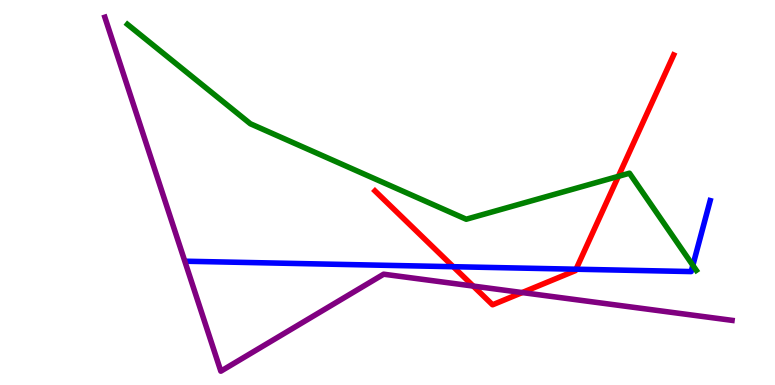[{'lines': ['blue', 'red'], 'intersections': [{'x': 5.85, 'y': 3.07}, {'x': 7.43, 'y': 3.01}]}, {'lines': ['green', 'red'], 'intersections': [{'x': 7.98, 'y': 5.42}]}, {'lines': ['purple', 'red'], 'intersections': [{'x': 6.11, 'y': 2.57}, {'x': 6.74, 'y': 2.4}]}, {'lines': ['blue', 'green'], 'intersections': [{'x': 8.94, 'y': 3.11}]}, {'lines': ['blue', 'purple'], 'intersections': []}, {'lines': ['green', 'purple'], 'intersections': []}]